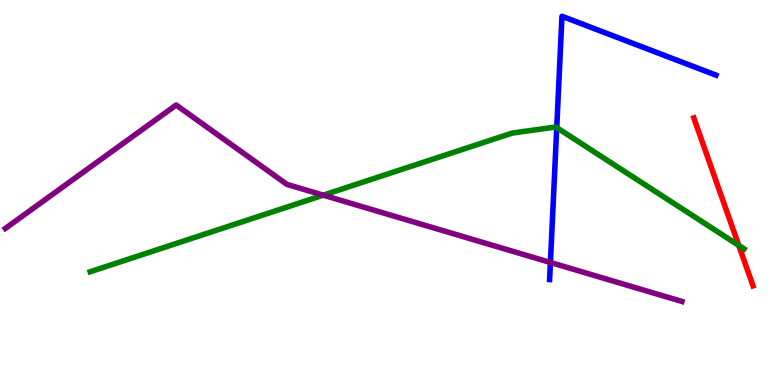[{'lines': ['blue', 'red'], 'intersections': []}, {'lines': ['green', 'red'], 'intersections': [{'x': 9.53, 'y': 3.62}]}, {'lines': ['purple', 'red'], 'intersections': []}, {'lines': ['blue', 'green'], 'intersections': [{'x': 7.18, 'y': 6.68}]}, {'lines': ['blue', 'purple'], 'intersections': [{'x': 7.1, 'y': 3.18}]}, {'lines': ['green', 'purple'], 'intersections': [{'x': 4.17, 'y': 4.93}]}]